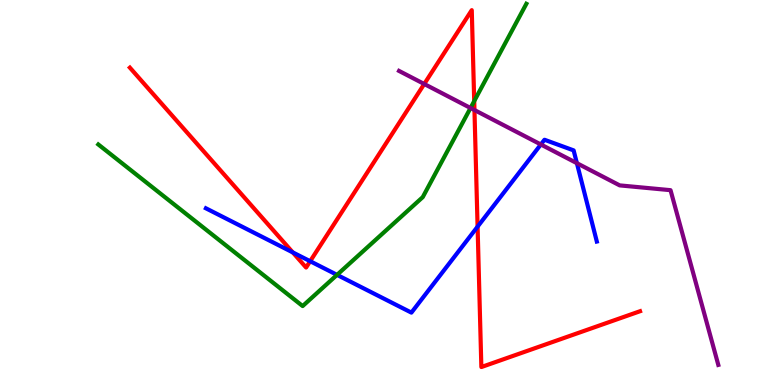[{'lines': ['blue', 'red'], 'intersections': [{'x': 3.78, 'y': 3.44}, {'x': 4.0, 'y': 3.21}, {'x': 6.16, 'y': 4.11}]}, {'lines': ['green', 'red'], 'intersections': [{'x': 6.12, 'y': 7.37}]}, {'lines': ['purple', 'red'], 'intersections': [{'x': 5.47, 'y': 7.82}, {'x': 6.12, 'y': 7.14}]}, {'lines': ['blue', 'green'], 'intersections': [{'x': 4.35, 'y': 2.86}]}, {'lines': ['blue', 'purple'], 'intersections': [{'x': 6.98, 'y': 6.25}, {'x': 7.44, 'y': 5.76}]}, {'lines': ['green', 'purple'], 'intersections': [{'x': 6.07, 'y': 7.19}]}]